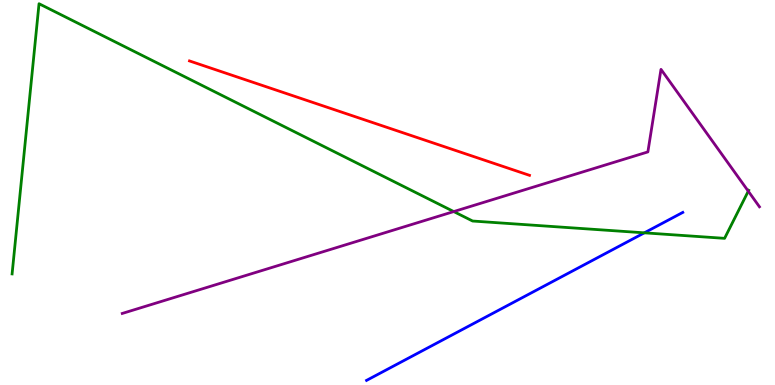[{'lines': ['blue', 'red'], 'intersections': []}, {'lines': ['green', 'red'], 'intersections': []}, {'lines': ['purple', 'red'], 'intersections': []}, {'lines': ['blue', 'green'], 'intersections': [{'x': 8.31, 'y': 3.95}]}, {'lines': ['blue', 'purple'], 'intersections': []}, {'lines': ['green', 'purple'], 'intersections': [{'x': 5.85, 'y': 4.5}, {'x': 9.66, 'y': 5.03}]}]